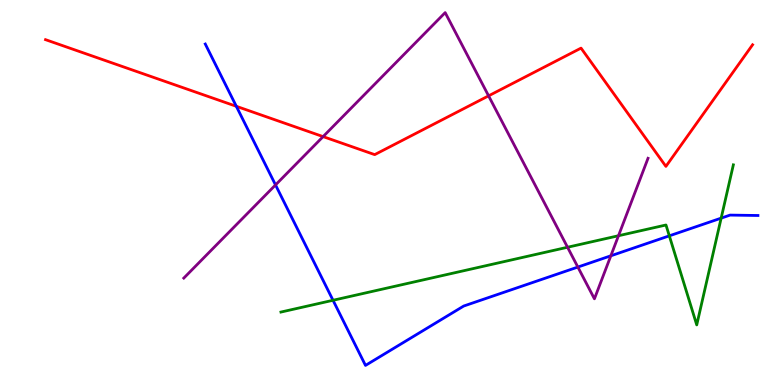[{'lines': ['blue', 'red'], 'intersections': [{'x': 3.05, 'y': 7.24}]}, {'lines': ['green', 'red'], 'intersections': []}, {'lines': ['purple', 'red'], 'intersections': [{'x': 4.17, 'y': 6.45}, {'x': 6.3, 'y': 7.51}]}, {'lines': ['blue', 'green'], 'intersections': [{'x': 4.3, 'y': 2.2}, {'x': 8.64, 'y': 3.87}, {'x': 9.31, 'y': 4.33}]}, {'lines': ['blue', 'purple'], 'intersections': [{'x': 3.56, 'y': 5.2}, {'x': 7.46, 'y': 3.06}, {'x': 7.88, 'y': 3.36}]}, {'lines': ['green', 'purple'], 'intersections': [{'x': 7.32, 'y': 3.58}, {'x': 7.98, 'y': 3.88}]}]